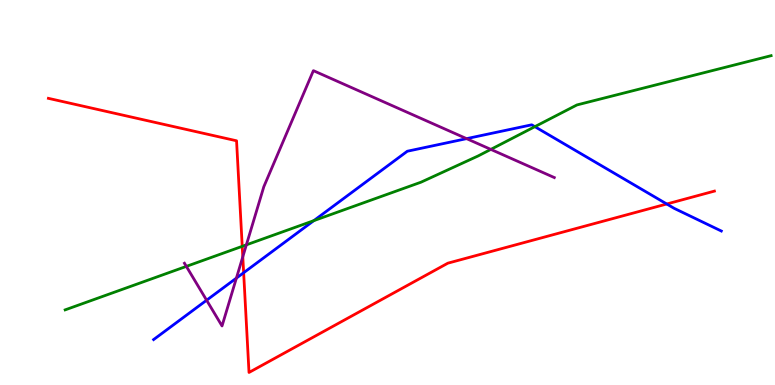[{'lines': ['blue', 'red'], 'intersections': [{'x': 3.14, 'y': 2.92}, {'x': 8.6, 'y': 4.7}]}, {'lines': ['green', 'red'], 'intersections': [{'x': 3.13, 'y': 3.6}]}, {'lines': ['purple', 'red'], 'intersections': [{'x': 3.13, 'y': 3.33}]}, {'lines': ['blue', 'green'], 'intersections': [{'x': 4.05, 'y': 4.27}, {'x': 6.9, 'y': 6.71}]}, {'lines': ['blue', 'purple'], 'intersections': [{'x': 2.67, 'y': 2.2}, {'x': 3.05, 'y': 2.78}, {'x': 6.02, 'y': 6.4}]}, {'lines': ['green', 'purple'], 'intersections': [{'x': 2.4, 'y': 3.08}, {'x': 3.18, 'y': 3.64}, {'x': 6.33, 'y': 6.12}]}]